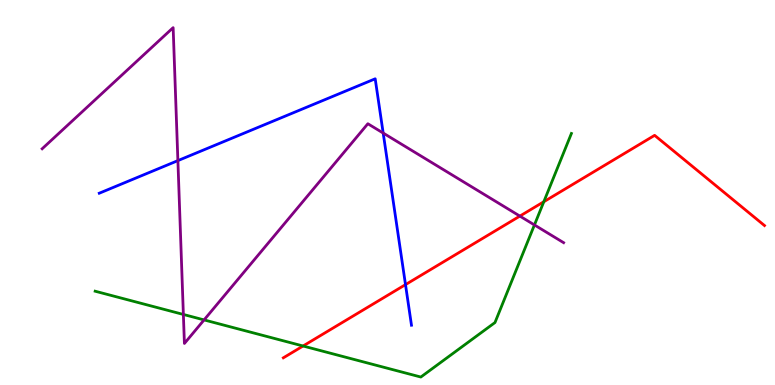[{'lines': ['blue', 'red'], 'intersections': [{'x': 5.23, 'y': 2.61}]}, {'lines': ['green', 'red'], 'intersections': [{'x': 3.91, 'y': 1.01}, {'x': 7.02, 'y': 4.76}]}, {'lines': ['purple', 'red'], 'intersections': [{'x': 6.71, 'y': 4.39}]}, {'lines': ['blue', 'green'], 'intersections': []}, {'lines': ['blue', 'purple'], 'intersections': [{'x': 2.3, 'y': 5.83}, {'x': 4.94, 'y': 6.54}]}, {'lines': ['green', 'purple'], 'intersections': [{'x': 2.37, 'y': 1.83}, {'x': 2.63, 'y': 1.69}, {'x': 6.9, 'y': 4.16}]}]